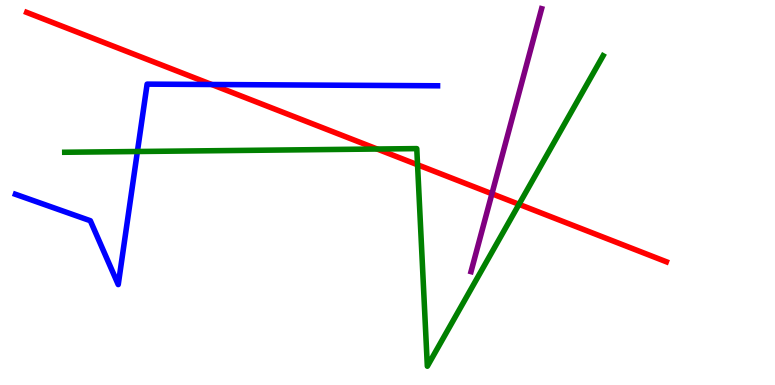[{'lines': ['blue', 'red'], 'intersections': [{'x': 2.73, 'y': 7.81}]}, {'lines': ['green', 'red'], 'intersections': [{'x': 4.87, 'y': 6.13}, {'x': 5.39, 'y': 5.72}, {'x': 6.7, 'y': 4.69}]}, {'lines': ['purple', 'red'], 'intersections': [{'x': 6.35, 'y': 4.97}]}, {'lines': ['blue', 'green'], 'intersections': [{'x': 1.77, 'y': 6.06}]}, {'lines': ['blue', 'purple'], 'intersections': []}, {'lines': ['green', 'purple'], 'intersections': []}]